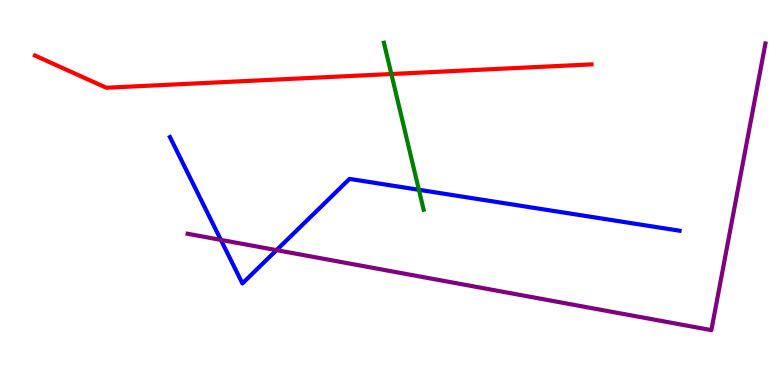[{'lines': ['blue', 'red'], 'intersections': []}, {'lines': ['green', 'red'], 'intersections': [{'x': 5.05, 'y': 8.08}]}, {'lines': ['purple', 'red'], 'intersections': []}, {'lines': ['blue', 'green'], 'intersections': [{'x': 5.41, 'y': 5.07}]}, {'lines': ['blue', 'purple'], 'intersections': [{'x': 2.85, 'y': 3.77}, {'x': 3.57, 'y': 3.5}]}, {'lines': ['green', 'purple'], 'intersections': []}]